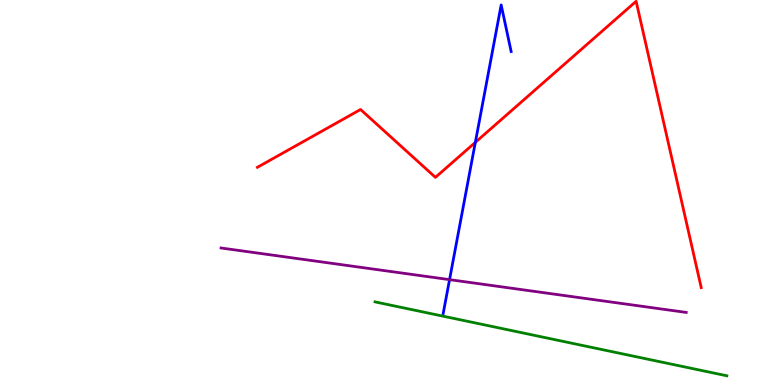[{'lines': ['blue', 'red'], 'intersections': [{'x': 6.13, 'y': 6.3}]}, {'lines': ['green', 'red'], 'intersections': []}, {'lines': ['purple', 'red'], 'intersections': []}, {'lines': ['blue', 'green'], 'intersections': []}, {'lines': ['blue', 'purple'], 'intersections': [{'x': 5.8, 'y': 2.74}]}, {'lines': ['green', 'purple'], 'intersections': []}]